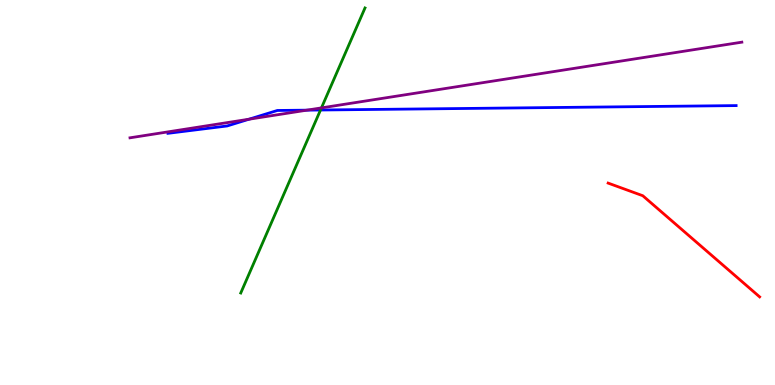[{'lines': ['blue', 'red'], 'intersections': []}, {'lines': ['green', 'red'], 'intersections': []}, {'lines': ['purple', 'red'], 'intersections': []}, {'lines': ['blue', 'green'], 'intersections': [{'x': 4.14, 'y': 7.14}]}, {'lines': ['blue', 'purple'], 'intersections': [{'x': 3.21, 'y': 6.9}, {'x': 3.96, 'y': 7.14}]}, {'lines': ['green', 'purple'], 'intersections': [{'x': 4.15, 'y': 7.2}]}]